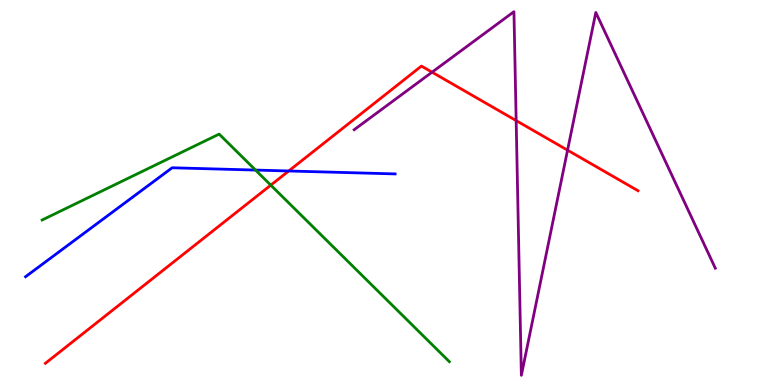[{'lines': ['blue', 'red'], 'intersections': [{'x': 3.73, 'y': 5.56}]}, {'lines': ['green', 'red'], 'intersections': [{'x': 3.49, 'y': 5.19}]}, {'lines': ['purple', 'red'], 'intersections': [{'x': 5.57, 'y': 8.13}, {'x': 6.66, 'y': 6.87}, {'x': 7.32, 'y': 6.1}]}, {'lines': ['blue', 'green'], 'intersections': [{'x': 3.3, 'y': 5.58}]}, {'lines': ['blue', 'purple'], 'intersections': []}, {'lines': ['green', 'purple'], 'intersections': []}]